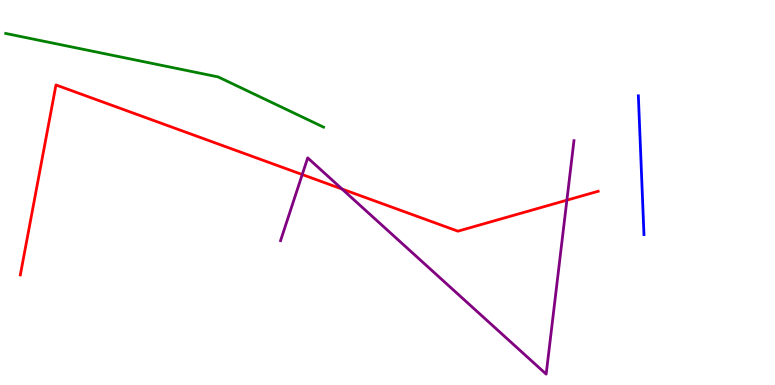[{'lines': ['blue', 'red'], 'intersections': []}, {'lines': ['green', 'red'], 'intersections': []}, {'lines': ['purple', 'red'], 'intersections': [{'x': 3.9, 'y': 5.47}, {'x': 4.41, 'y': 5.09}, {'x': 7.31, 'y': 4.8}]}, {'lines': ['blue', 'green'], 'intersections': []}, {'lines': ['blue', 'purple'], 'intersections': []}, {'lines': ['green', 'purple'], 'intersections': []}]